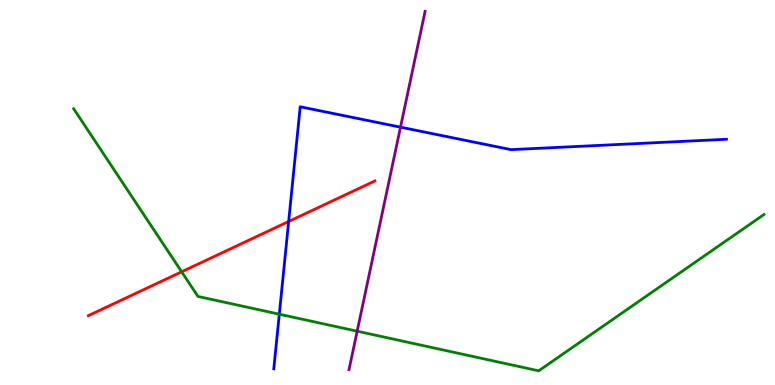[{'lines': ['blue', 'red'], 'intersections': [{'x': 3.72, 'y': 4.25}]}, {'lines': ['green', 'red'], 'intersections': [{'x': 2.34, 'y': 2.94}]}, {'lines': ['purple', 'red'], 'intersections': []}, {'lines': ['blue', 'green'], 'intersections': [{'x': 3.6, 'y': 1.84}]}, {'lines': ['blue', 'purple'], 'intersections': [{'x': 5.17, 'y': 6.7}]}, {'lines': ['green', 'purple'], 'intersections': [{'x': 4.61, 'y': 1.4}]}]